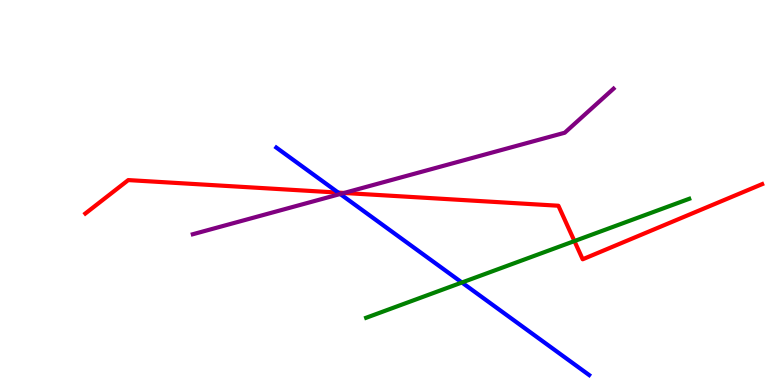[{'lines': ['blue', 'red'], 'intersections': [{'x': 4.36, 'y': 5.0}]}, {'lines': ['green', 'red'], 'intersections': [{'x': 7.41, 'y': 3.74}]}, {'lines': ['purple', 'red'], 'intersections': [{'x': 4.44, 'y': 4.99}]}, {'lines': ['blue', 'green'], 'intersections': [{'x': 5.96, 'y': 2.66}]}, {'lines': ['blue', 'purple'], 'intersections': [{'x': 4.39, 'y': 4.96}]}, {'lines': ['green', 'purple'], 'intersections': []}]